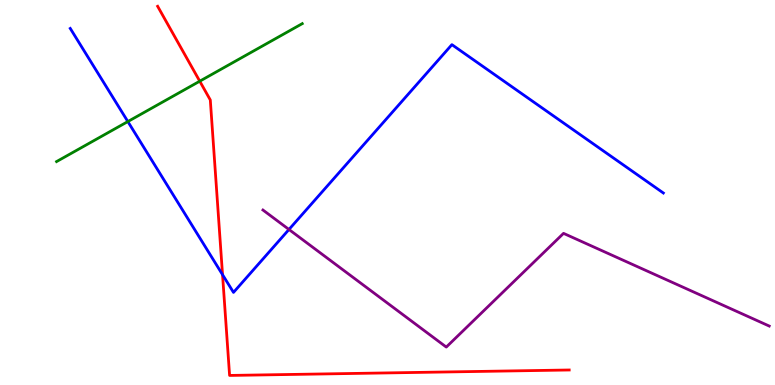[{'lines': ['blue', 'red'], 'intersections': [{'x': 2.87, 'y': 2.87}]}, {'lines': ['green', 'red'], 'intersections': [{'x': 2.58, 'y': 7.89}]}, {'lines': ['purple', 'red'], 'intersections': []}, {'lines': ['blue', 'green'], 'intersections': [{'x': 1.65, 'y': 6.84}]}, {'lines': ['blue', 'purple'], 'intersections': [{'x': 3.73, 'y': 4.04}]}, {'lines': ['green', 'purple'], 'intersections': []}]